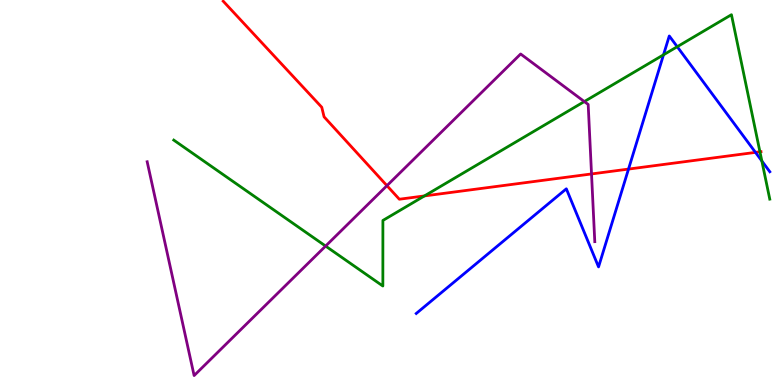[{'lines': ['blue', 'red'], 'intersections': [{'x': 8.11, 'y': 5.61}, {'x': 9.75, 'y': 6.04}]}, {'lines': ['green', 'red'], 'intersections': [{'x': 5.48, 'y': 4.91}, {'x': 9.81, 'y': 6.06}]}, {'lines': ['purple', 'red'], 'intersections': [{'x': 4.99, 'y': 5.18}, {'x': 7.63, 'y': 5.48}]}, {'lines': ['blue', 'green'], 'intersections': [{'x': 8.56, 'y': 8.58}, {'x': 8.74, 'y': 8.79}, {'x': 9.83, 'y': 5.82}]}, {'lines': ['blue', 'purple'], 'intersections': []}, {'lines': ['green', 'purple'], 'intersections': [{'x': 4.2, 'y': 3.61}, {'x': 7.54, 'y': 7.36}]}]